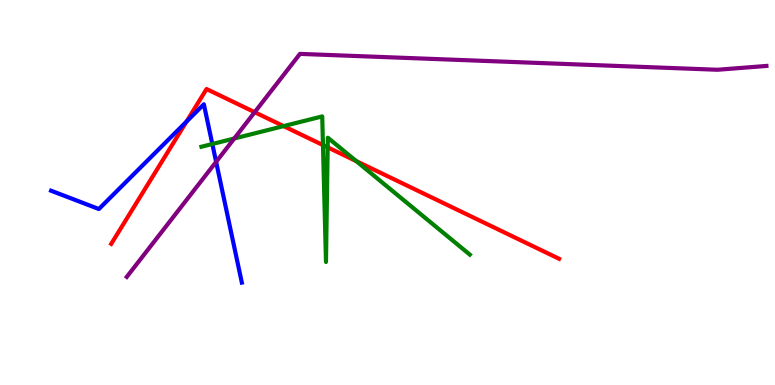[{'lines': ['blue', 'red'], 'intersections': [{'x': 2.41, 'y': 6.84}]}, {'lines': ['green', 'red'], 'intersections': [{'x': 3.66, 'y': 6.72}, {'x': 4.17, 'y': 6.23}, {'x': 4.23, 'y': 6.17}, {'x': 4.6, 'y': 5.82}]}, {'lines': ['purple', 'red'], 'intersections': [{'x': 3.29, 'y': 7.09}]}, {'lines': ['blue', 'green'], 'intersections': [{'x': 2.74, 'y': 6.26}]}, {'lines': ['blue', 'purple'], 'intersections': [{'x': 2.79, 'y': 5.8}]}, {'lines': ['green', 'purple'], 'intersections': [{'x': 3.02, 'y': 6.4}]}]